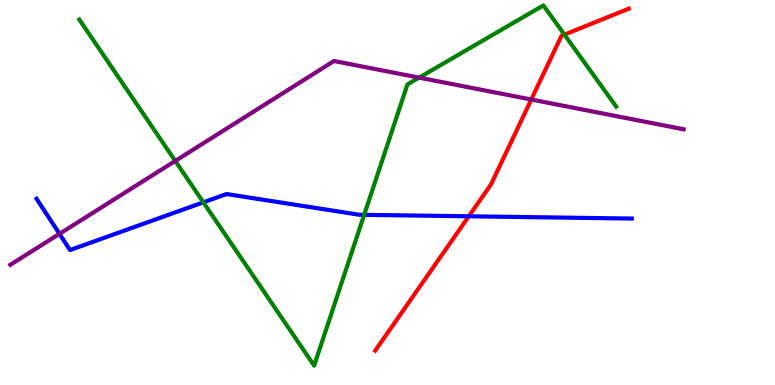[{'lines': ['blue', 'red'], 'intersections': [{'x': 6.05, 'y': 4.38}]}, {'lines': ['green', 'red'], 'intersections': [{'x': 7.28, 'y': 9.1}]}, {'lines': ['purple', 'red'], 'intersections': [{'x': 6.86, 'y': 7.41}]}, {'lines': ['blue', 'green'], 'intersections': [{'x': 2.62, 'y': 4.74}, {'x': 4.7, 'y': 4.42}]}, {'lines': ['blue', 'purple'], 'intersections': [{'x': 0.767, 'y': 3.93}]}, {'lines': ['green', 'purple'], 'intersections': [{'x': 2.26, 'y': 5.82}, {'x': 5.41, 'y': 7.98}]}]